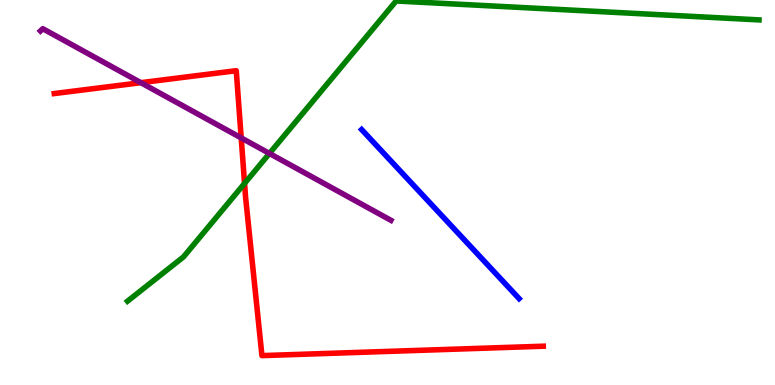[{'lines': ['blue', 'red'], 'intersections': []}, {'lines': ['green', 'red'], 'intersections': [{'x': 3.16, 'y': 5.24}]}, {'lines': ['purple', 'red'], 'intersections': [{'x': 1.82, 'y': 7.85}, {'x': 3.11, 'y': 6.42}]}, {'lines': ['blue', 'green'], 'intersections': []}, {'lines': ['blue', 'purple'], 'intersections': []}, {'lines': ['green', 'purple'], 'intersections': [{'x': 3.48, 'y': 6.01}]}]